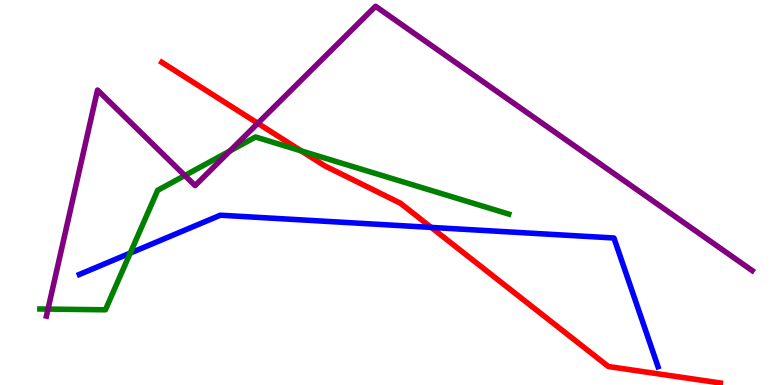[{'lines': ['blue', 'red'], 'intersections': [{'x': 5.56, 'y': 4.09}]}, {'lines': ['green', 'red'], 'intersections': [{'x': 3.89, 'y': 6.08}]}, {'lines': ['purple', 'red'], 'intersections': [{'x': 3.33, 'y': 6.8}]}, {'lines': ['blue', 'green'], 'intersections': [{'x': 1.68, 'y': 3.43}]}, {'lines': ['blue', 'purple'], 'intersections': []}, {'lines': ['green', 'purple'], 'intersections': [{'x': 0.619, 'y': 1.97}, {'x': 2.38, 'y': 5.44}, {'x': 2.97, 'y': 6.08}]}]